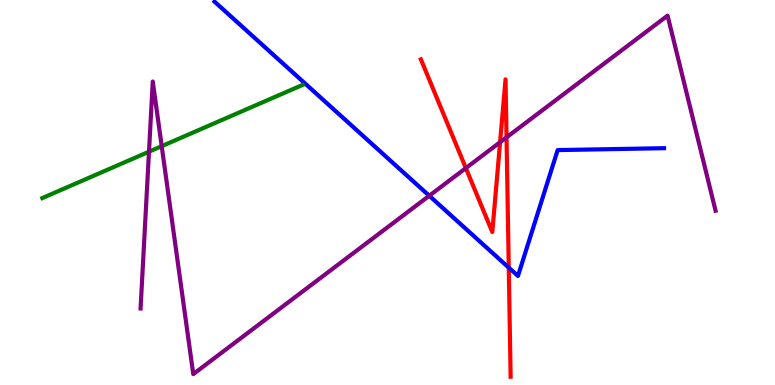[{'lines': ['blue', 'red'], 'intersections': [{'x': 6.56, 'y': 3.05}]}, {'lines': ['green', 'red'], 'intersections': []}, {'lines': ['purple', 'red'], 'intersections': [{'x': 6.01, 'y': 5.63}, {'x': 6.45, 'y': 6.31}, {'x': 6.54, 'y': 6.43}]}, {'lines': ['blue', 'green'], 'intersections': []}, {'lines': ['blue', 'purple'], 'intersections': [{'x': 5.54, 'y': 4.92}]}, {'lines': ['green', 'purple'], 'intersections': [{'x': 1.92, 'y': 6.06}, {'x': 2.09, 'y': 6.2}]}]